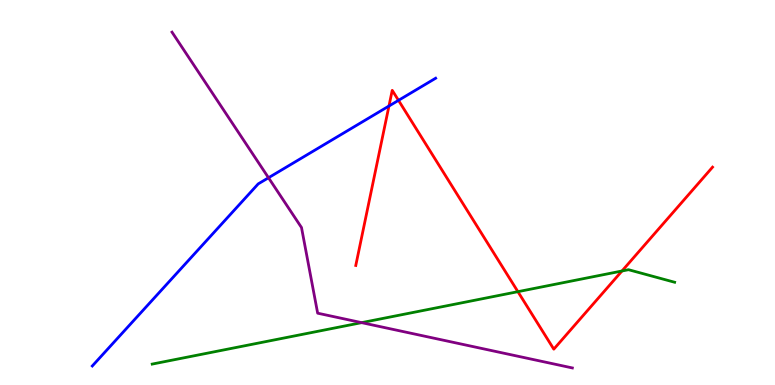[{'lines': ['blue', 'red'], 'intersections': [{'x': 5.02, 'y': 7.25}, {'x': 5.14, 'y': 7.39}]}, {'lines': ['green', 'red'], 'intersections': [{'x': 6.68, 'y': 2.42}, {'x': 8.03, 'y': 2.96}]}, {'lines': ['purple', 'red'], 'intersections': []}, {'lines': ['blue', 'green'], 'intersections': []}, {'lines': ['blue', 'purple'], 'intersections': [{'x': 3.46, 'y': 5.38}]}, {'lines': ['green', 'purple'], 'intersections': [{'x': 4.67, 'y': 1.62}]}]